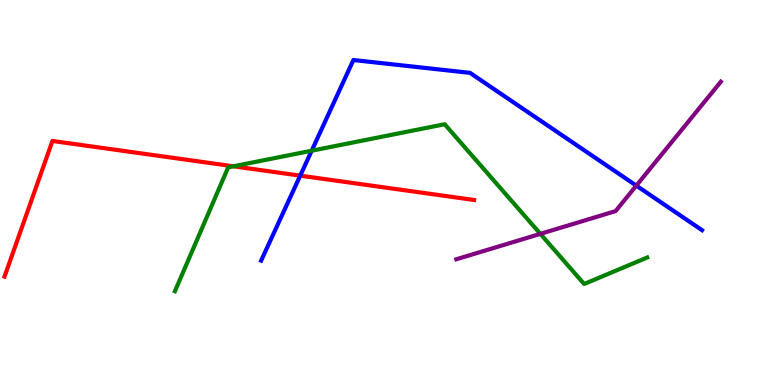[{'lines': ['blue', 'red'], 'intersections': [{'x': 3.87, 'y': 5.44}]}, {'lines': ['green', 'red'], 'intersections': [{'x': 3.01, 'y': 5.68}]}, {'lines': ['purple', 'red'], 'intersections': []}, {'lines': ['blue', 'green'], 'intersections': [{'x': 4.02, 'y': 6.09}]}, {'lines': ['blue', 'purple'], 'intersections': [{'x': 8.21, 'y': 5.18}]}, {'lines': ['green', 'purple'], 'intersections': [{'x': 6.97, 'y': 3.93}]}]